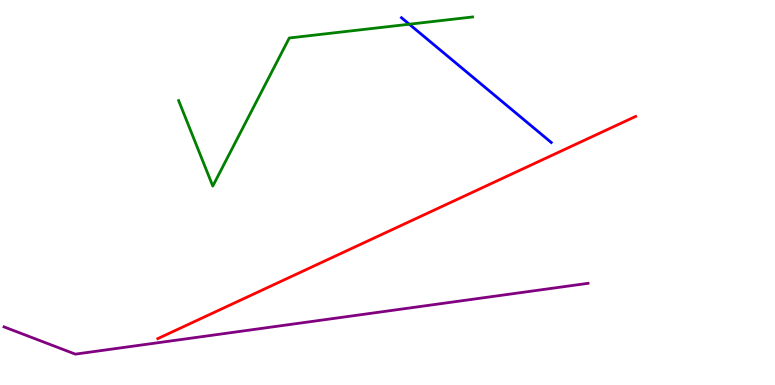[{'lines': ['blue', 'red'], 'intersections': []}, {'lines': ['green', 'red'], 'intersections': []}, {'lines': ['purple', 'red'], 'intersections': []}, {'lines': ['blue', 'green'], 'intersections': [{'x': 5.28, 'y': 9.37}]}, {'lines': ['blue', 'purple'], 'intersections': []}, {'lines': ['green', 'purple'], 'intersections': []}]